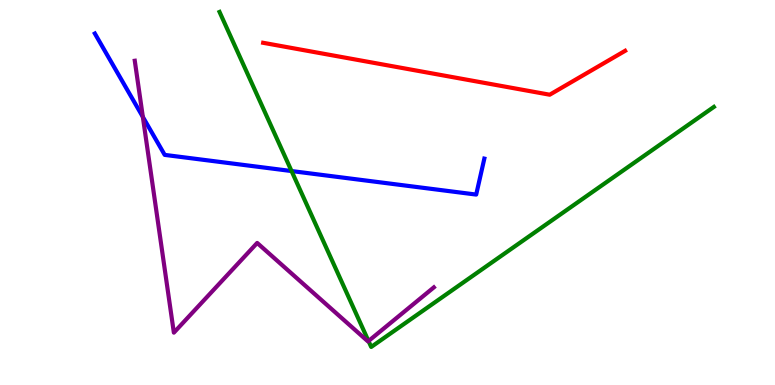[{'lines': ['blue', 'red'], 'intersections': []}, {'lines': ['green', 'red'], 'intersections': []}, {'lines': ['purple', 'red'], 'intersections': []}, {'lines': ['blue', 'green'], 'intersections': [{'x': 3.76, 'y': 5.56}]}, {'lines': ['blue', 'purple'], 'intersections': [{'x': 1.84, 'y': 6.96}]}, {'lines': ['green', 'purple'], 'intersections': [{'x': 4.75, 'y': 1.14}]}]